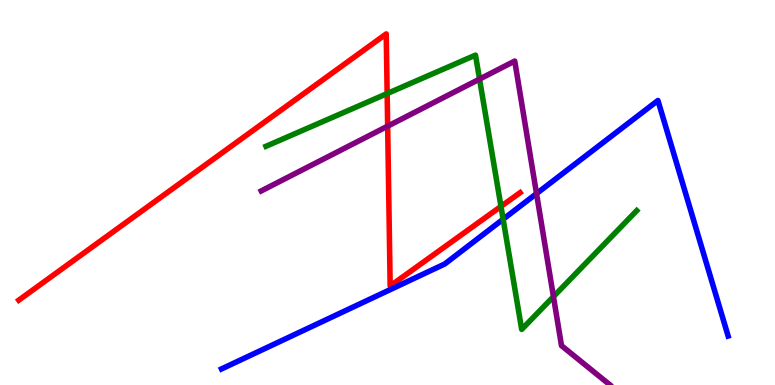[{'lines': ['blue', 'red'], 'intersections': []}, {'lines': ['green', 'red'], 'intersections': [{'x': 5.0, 'y': 7.57}, {'x': 6.46, 'y': 4.64}]}, {'lines': ['purple', 'red'], 'intersections': [{'x': 5.0, 'y': 6.72}]}, {'lines': ['blue', 'green'], 'intersections': [{'x': 6.49, 'y': 4.31}]}, {'lines': ['blue', 'purple'], 'intersections': [{'x': 6.92, 'y': 4.97}]}, {'lines': ['green', 'purple'], 'intersections': [{'x': 6.19, 'y': 7.95}, {'x': 7.14, 'y': 2.3}]}]